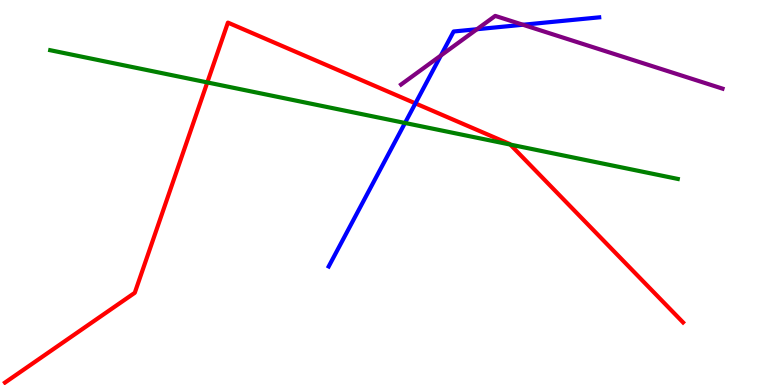[{'lines': ['blue', 'red'], 'intersections': [{'x': 5.36, 'y': 7.31}]}, {'lines': ['green', 'red'], 'intersections': [{'x': 2.67, 'y': 7.86}, {'x': 6.58, 'y': 6.24}]}, {'lines': ['purple', 'red'], 'intersections': []}, {'lines': ['blue', 'green'], 'intersections': [{'x': 5.23, 'y': 6.81}]}, {'lines': ['blue', 'purple'], 'intersections': [{'x': 5.69, 'y': 8.56}, {'x': 6.15, 'y': 9.24}, {'x': 6.75, 'y': 9.36}]}, {'lines': ['green', 'purple'], 'intersections': []}]